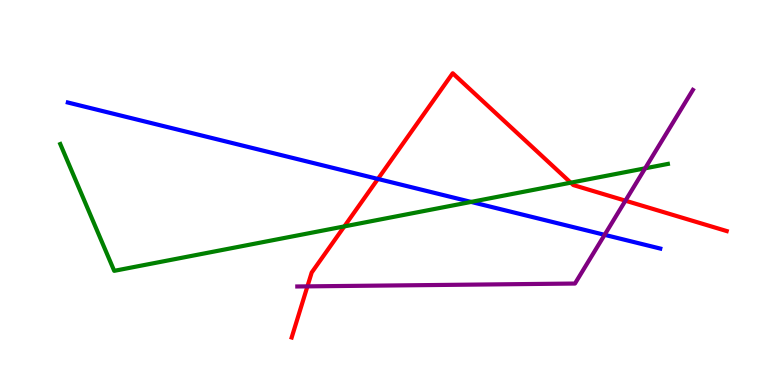[{'lines': ['blue', 'red'], 'intersections': [{'x': 4.88, 'y': 5.35}]}, {'lines': ['green', 'red'], 'intersections': [{'x': 4.44, 'y': 4.12}, {'x': 7.36, 'y': 5.26}]}, {'lines': ['purple', 'red'], 'intersections': [{'x': 3.97, 'y': 2.56}, {'x': 8.07, 'y': 4.79}]}, {'lines': ['blue', 'green'], 'intersections': [{'x': 6.08, 'y': 4.76}]}, {'lines': ['blue', 'purple'], 'intersections': [{'x': 7.8, 'y': 3.9}]}, {'lines': ['green', 'purple'], 'intersections': [{'x': 8.32, 'y': 5.63}]}]